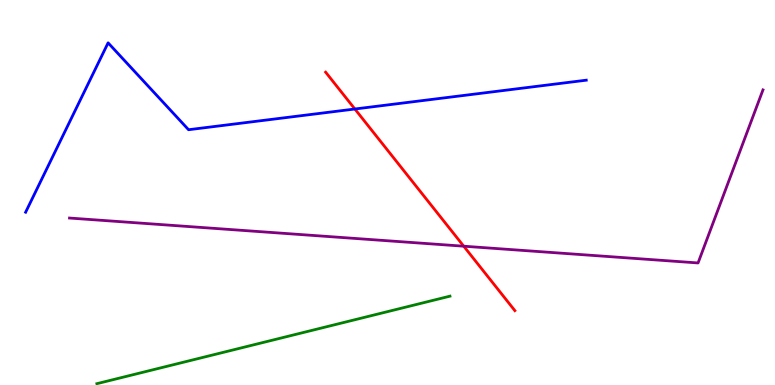[{'lines': ['blue', 'red'], 'intersections': [{'x': 4.58, 'y': 7.17}]}, {'lines': ['green', 'red'], 'intersections': []}, {'lines': ['purple', 'red'], 'intersections': [{'x': 5.98, 'y': 3.61}]}, {'lines': ['blue', 'green'], 'intersections': []}, {'lines': ['blue', 'purple'], 'intersections': []}, {'lines': ['green', 'purple'], 'intersections': []}]